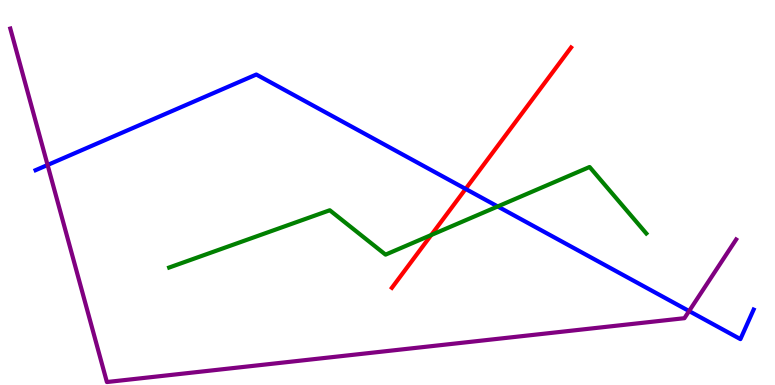[{'lines': ['blue', 'red'], 'intersections': [{'x': 6.01, 'y': 5.09}]}, {'lines': ['green', 'red'], 'intersections': [{'x': 5.56, 'y': 3.9}]}, {'lines': ['purple', 'red'], 'intersections': []}, {'lines': ['blue', 'green'], 'intersections': [{'x': 6.42, 'y': 4.64}]}, {'lines': ['blue', 'purple'], 'intersections': [{'x': 0.614, 'y': 5.71}, {'x': 8.89, 'y': 1.92}]}, {'lines': ['green', 'purple'], 'intersections': []}]